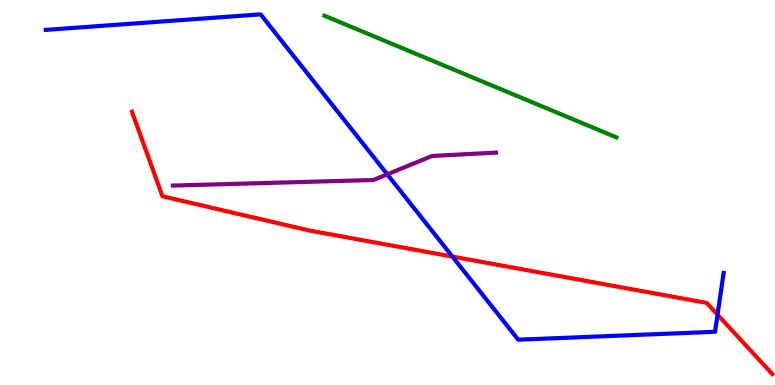[{'lines': ['blue', 'red'], 'intersections': [{'x': 5.84, 'y': 3.34}, {'x': 9.26, 'y': 1.83}]}, {'lines': ['green', 'red'], 'intersections': []}, {'lines': ['purple', 'red'], 'intersections': []}, {'lines': ['blue', 'green'], 'intersections': []}, {'lines': ['blue', 'purple'], 'intersections': [{'x': 5.0, 'y': 5.47}]}, {'lines': ['green', 'purple'], 'intersections': []}]